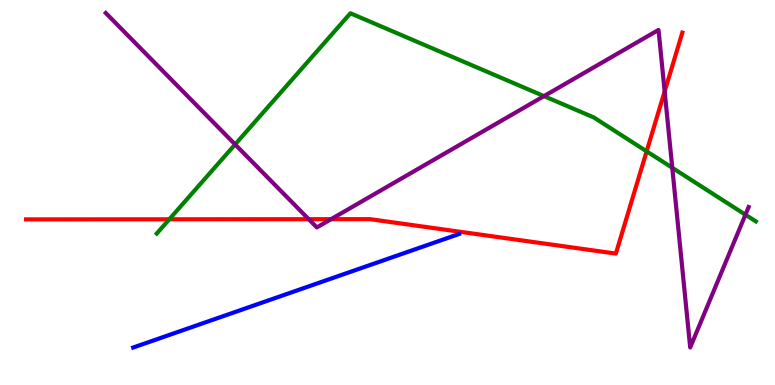[{'lines': ['blue', 'red'], 'intersections': []}, {'lines': ['green', 'red'], 'intersections': [{'x': 2.18, 'y': 4.3}, {'x': 8.34, 'y': 6.07}]}, {'lines': ['purple', 'red'], 'intersections': [{'x': 3.98, 'y': 4.31}, {'x': 4.27, 'y': 4.31}, {'x': 8.58, 'y': 7.62}]}, {'lines': ['blue', 'green'], 'intersections': []}, {'lines': ['blue', 'purple'], 'intersections': []}, {'lines': ['green', 'purple'], 'intersections': [{'x': 3.03, 'y': 6.25}, {'x': 7.02, 'y': 7.5}, {'x': 8.67, 'y': 5.64}, {'x': 9.62, 'y': 4.42}]}]